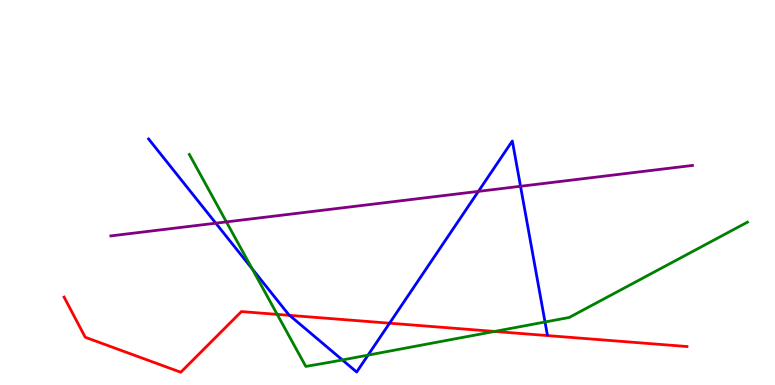[{'lines': ['blue', 'red'], 'intersections': [{'x': 3.74, 'y': 1.81}, {'x': 5.03, 'y': 1.61}]}, {'lines': ['green', 'red'], 'intersections': [{'x': 3.58, 'y': 1.83}, {'x': 6.38, 'y': 1.39}]}, {'lines': ['purple', 'red'], 'intersections': []}, {'lines': ['blue', 'green'], 'intersections': [{'x': 3.25, 'y': 3.02}, {'x': 4.42, 'y': 0.651}, {'x': 4.75, 'y': 0.776}, {'x': 7.03, 'y': 1.64}]}, {'lines': ['blue', 'purple'], 'intersections': [{'x': 2.78, 'y': 4.2}, {'x': 6.17, 'y': 5.03}, {'x': 6.72, 'y': 5.16}]}, {'lines': ['green', 'purple'], 'intersections': [{'x': 2.92, 'y': 4.24}]}]